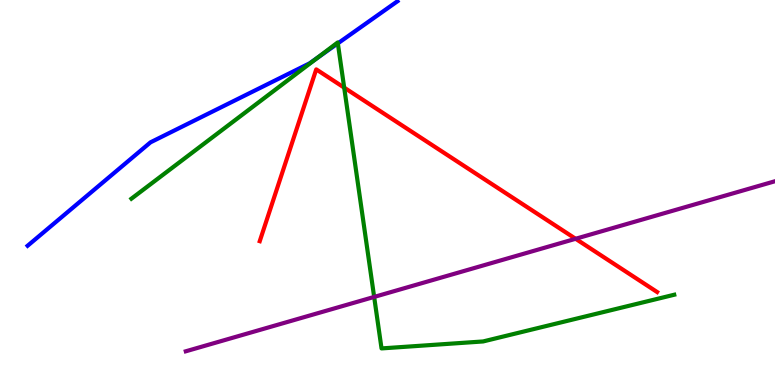[{'lines': ['blue', 'red'], 'intersections': []}, {'lines': ['green', 'red'], 'intersections': [{'x': 4.44, 'y': 7.72}]}, {'lines': ['purple', 'red'], 'intersections': [{'x': 7.43, 'y': 3.8}]}, {'lines': ['blue', 'green'], 'intersections': [{'x': 4.1, 'y': 8.5}, {'x': 4.36, 'y': 8.87}]}, {'lines': ['blue', 'purple'], 'intersections': []}, {'lines': ['green', 'purple'], 'intersections': [{'x': 4.83, 'y': 2.29}]}]